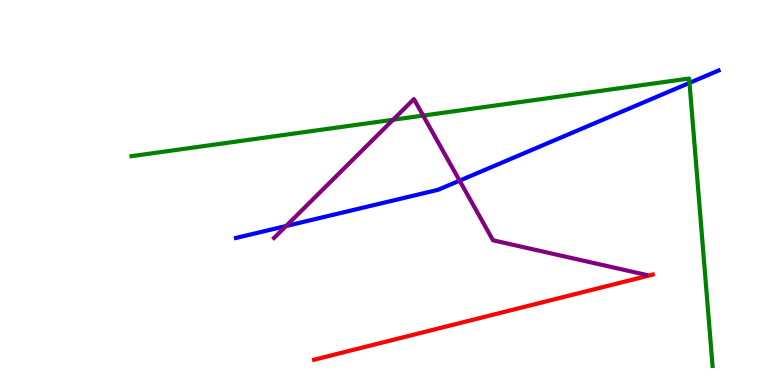[{'lines': ['blue', 'red'], 'intersections': []}, {'lines': ['green', 'red'], 'intersections': []}, {'lines': ['purple', 'red'], 'intersections': []}, {'lines': ['blue', 'green'], 'intersections': [{'x': 8.9, 'y': 7.85}]}, {'lines': ['blue', 'purple'], 'intersections': [{'x': 3.69, 'y': 4.13}, {'x': 5.93, 'y': 5.31}]}, {'lines': ['green', 'purple'], 'intersections': [{'x': 5.07, 'y': 6.89}, {'x': 5.46, 'y': 7.0}]}]